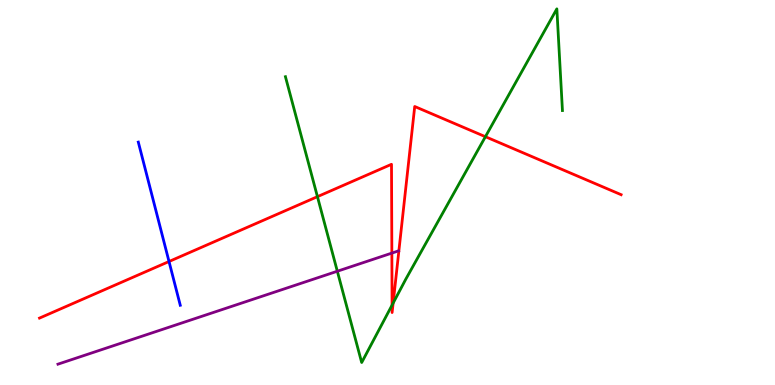[{'lines': ['blue', 'red'], 'intersections': [{'x': 2.18, 'y': 3.21}]}, {'lines': ['green', 'red'], 'intersections': [{'x': 4.1, 'y': 4.89}, {'x': 5.06, 'y': 2.08}, {'x': 5.07, 'y': 2.13}, {'x': 6.26, 'y': 6.45}]}, {'lines': ['purple', 'red'], 'intersections': [{'x': 5.06, 'y': 3.43}]}, {'lines': ['blue', 'green'], 'intersections': []}, {'lines': ['blue', 'purple'], 'intersections': []}, {'lines': ['green', 'purple'], 'intersections': [{'x': 4.35, 'y': 2.95}]}]